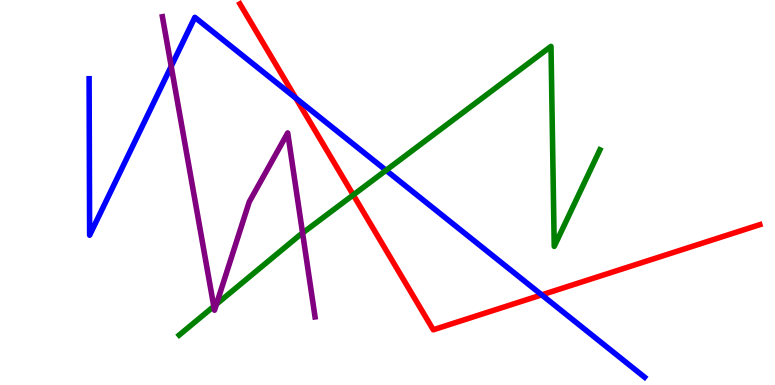[{'lines': ['blue', 'red'], 'intersections': [{'x': 3.82, 'y': 7.45}, {'x': 6.99, 'y': 2.34}]}, {'lines': ['green', 'red'], 'intersections': [{'x': 4.56, 'y': 4.94}]}, {'lines': ['purple', 'red'], 'intersections': []}, {'lines': ['blue', 'green'], 'intersections': [{'x': 4.98, 'y': 5.58}]}, {'lines': ['blue', 'purple'], 'intersections': [{'x': 2.21, 'y': 8.28}]}, {'lines': ['green', 'purple'], 'intersections': [{'x': 2.76, 'y': 2.04}, {'x': 2.79, 'y': 2.1}, {'x': 3.9, 'y': 3.95}]}]